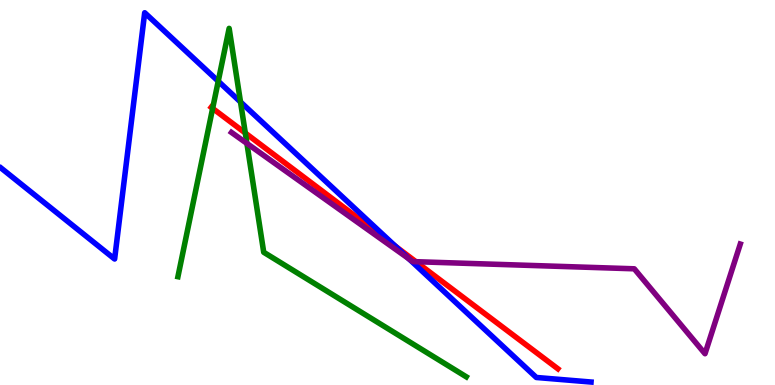[{'lines': ['blue', 'red'], 'intersections': [{'x': 5.1, 'y': 3.6}]}, {'lines': ['green', 'red'], 'intersections': [{'x': 2.74, 'y': 7.18}, {'x': 3.17, 'y': 6.54}]}, {'lines': ['purple', 'red'], 'intersections': [{'x': 5.37, 'y': 3.2}]}, {'lines': ['blue', 'green'], 'intersections': [{'x': 2.82, 'y': 7.89}, {'x': 3.1, 'y': 7.35}]}, {'lines': ['blue', 'purple'], 'intersections': [{'x': 5.28, 'y': 3.28}]}, {'lines': ['green', 'purple'], 'intersections': [{'x': 3.19, 'y': 6.27}]}]